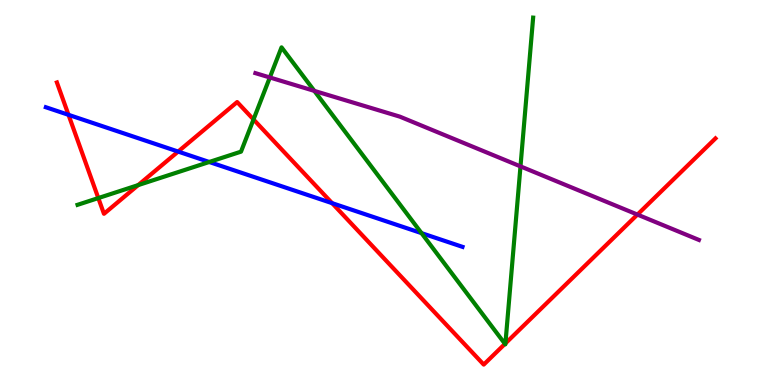[{'lines': ['blue', 'red'], 'intersections': [{'x': 0.884, 'y': 7.02}, {'x': 2.3, 'y': 6.06}, {'x': 4.29, 'y': 4.72}]}, {'lines': ['green', 'red'], 'intersections': [{'x': 1.27, 'y': 4.86}, {'x': 1.78, 'y': 5.19}, {'x': 3.27, 'y': 6.9}, {'x': 6.52, 'y': 1.07}, {'x': 6.52, 'y': 1.08}]}, {'lines': ['purple', 'red'], 'intersections': [{'x': 8.22, 'y': 4.43}]}, {'lines': ['blue', 'green'], 'intersections': [{'x': 2.7, 'y': 5.79}, {'x': 5.44, 'y': 3.94}]}, {'lines': ['blue', 'purple'], 'intersections': []}, {'lines': ['green', 'purple'], 'intersections': [{'x': 3.48, 'y': 7.99}, {'x': 4.06, 'y': 7.64}, {'x': 6.72, 'y': 5.68}]}]